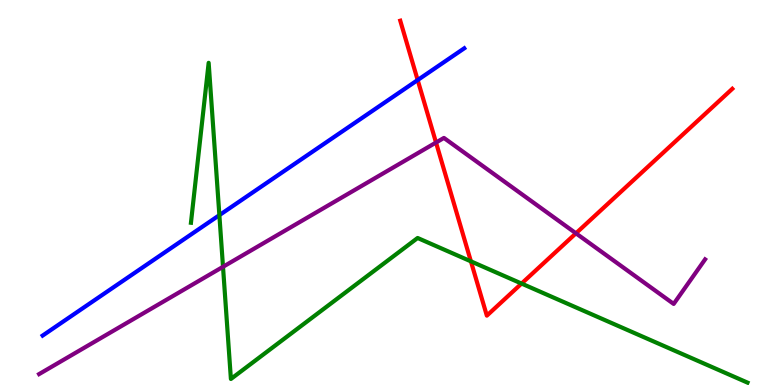[{'lines': ['blue', 'red'], 'intersections': [{'x': 5.39, 'y': 7.92}]}, {'lines': ['green', 'red'], 'intersections': [{'x': 6.08, 'y': 3.21}, {'x': 6.73, 'y': 2.63}]}, {'lines': ['purple', 'red'], 'intersections': [{'x': 5.63, 'y': 6.3}, {'x': 7.43, 'y': 3.94}]}, {'lines': ['blue', 'green'], 'intersections': [{'x': 2.83, 'y': 4.41}]}, {'lines': ['blue', 'purple'], 'intersections': []}, {'lines': ['green', 'purple'], 'intersections': [{'x': 2.88, 'y': 3.07}]}]